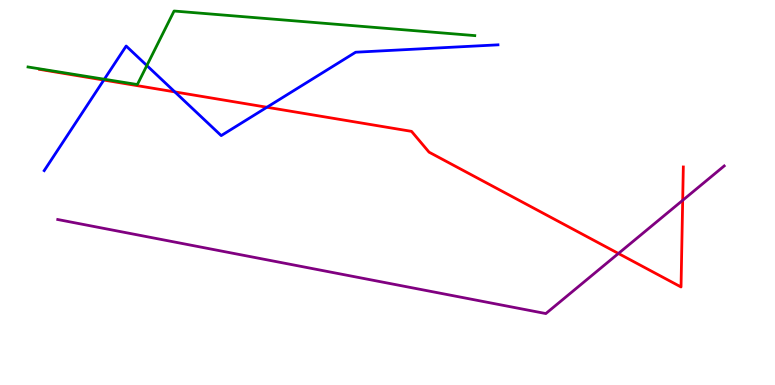[{'lines': ['blue', 'red'], 'intersections': [{'x': 1.34, 'y': 7.92}, {'x': 2.26, 'y': 7.61}, {'x': 3.44, 'y': 7.21}]}, {'lines': ['green', 'red'], 'intersections': []}, {'lines': ['purple', 'red'], 'intersections': [{'x': 7.98, 'y': 3.42}, {'x': 8.81, 'y': 4.8}]}, {'lines': ['blue', 'green'], 'intersections': [{'x': 1.35, 'y': 7.94}, {'x': 1.89, 'y': 8.3}]}, {'lines': ['blue', 'purple'], 'intersections': []}, {'lines': ['green', 'purple'], 'intersections': []}]